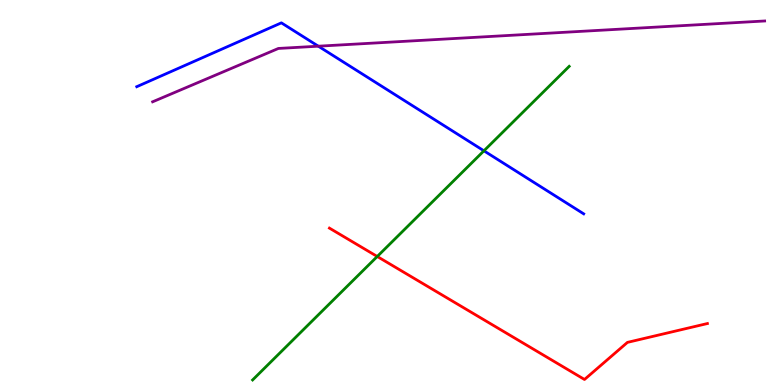[{'lines': ['blue', 'red'], 'intersections': []}, {'lines': ['green', 'red'], 'intersections': [{'x': 4.87, 'y': 3.34}]}, {'lines': ['purple', 'red'], 'intersections': []}, {'lines': ['blue', 'green'], 'intersections': [{'x': 6.24, 'y': 6.08}]}, {'lines': ['blue', 'purple'], 'intersections': [{'x': 4.11, 'y': 8.8}]}, {'lines': ['green', 'purple'], 'intersections': []}]